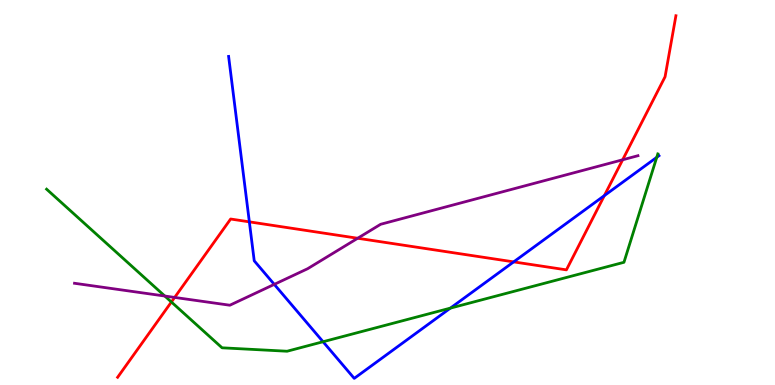[{'lines': ['blue', 'red'], 'intersections': [{'x': 3.22, 'y': 4.24}, {'x': 6.63, 'y': 3.2}, {'x': 7.8, 'y': 4.92}]}, {'lines': ['green', 'red'], 'intersections': [{'x': 2.21, 'y': 2.16}]}, {'lines': ['purple', 'red'], 'intersections': [{'x': 2.25, 'y': 2.27}, {'x': 4.62, 'y': 3.81}, {'x': 8.03, 'y': 5.85}]}, {'lines': ['blue', 'green'], 'intersections': [{'x': 4.17, 'y': 1.12}, {'x': 5.81, 'y': 2.0}, {'x': 8.47, 'y': 5.91}]}, {'lines': ['blue', 'purple'], 'intersections': [{'x': 3.54, 'y': 2.61}]}, {'lines': ['green', 'purple'], 'intersections': [{'x': 2.13, 'y': 2.31}]}]